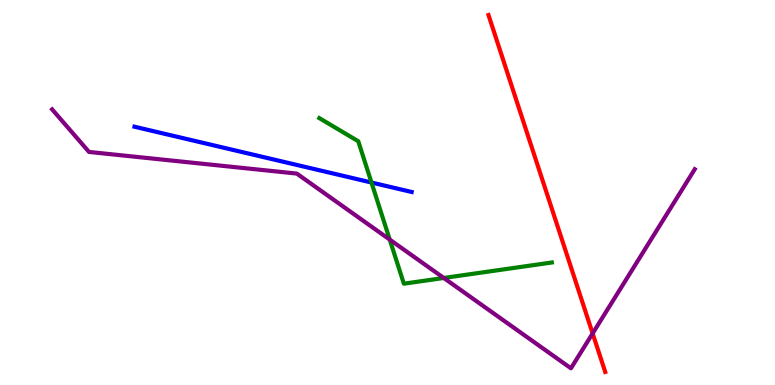[{'lines': ['blue', 'red'], 'intersections': []}, {'lines': ['green', 'red'], 'intersections': []}, {'lines': ['purple', 'red'], 'intersections': [{'x': 7.65, 'y': 1.34}]}, {'lines': ['blue', 'green'], 'intersections': [{'x': 4.79, 'y': 5.26}]}, {'lines': ['blue', 'purple'], 'intersections': []}, {'lines': ['green', 'purple'], 'intersections': [{'x': 5.03, 'y': 3.78}, {'x': 5.73, 'y': 2.78}]}]